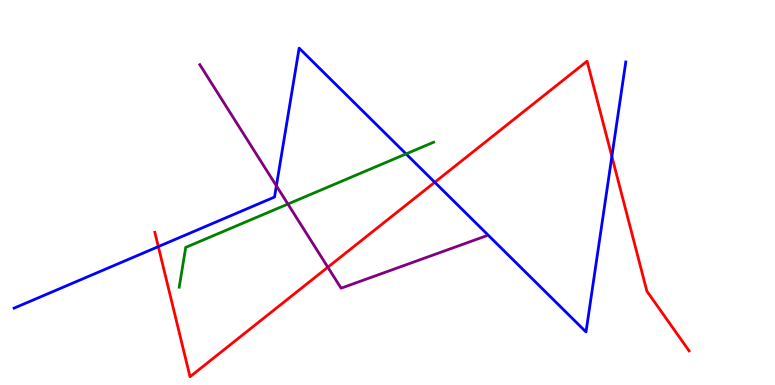[{'lines': ['blue', 'red'], 'intersections': [{'x': 2.04, 'y': 3.59}, {'x': 5.61, 'y': 5.27}, {'x': 7.89, 'y': 5.94}]}, {'lines': ['green', 'red'], 'intersections': []}, {'lines': ['purple', 'red'], 'intersections': [{'x': 4.23, 'y': 3.06}]}, {'lines': ['blue', 'green'], 'intersections': [{'x': 5.24, 'y': 6.0}]}, {'lines': ['blue', 'purple'], 'intersections': [{'x': 3.57, 'y': 5.17}]}, {'lines': ['green', 'purple'], 'intersections': [{'x': 3.71, 'y': 4.7}]}]